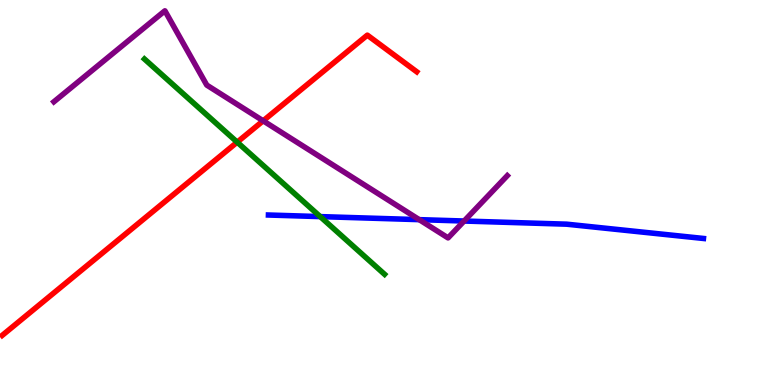[{'lines': ['blue', 'red'], 'intersections': []}, {'lines': ['green', 'red'], 'intersections': [{'x': 3.06, 'y': 6.31}]}, {'lines': ['purple', 'red'], 'intersections': [{'x': 3.4, 'y': 6.86}]}, {'lines': ['blue', 'green'], 'intersections': [{'x': 4.13, 'y': 4.37}]}, {'lines': ['blue', 'purple'], 'intersections': [{'x': 5.41, 'y': 4.29}, {'x': 5.99, 'y': 4.26}]}, {'lines': ['green', 'purple'], 'intersections': []}]